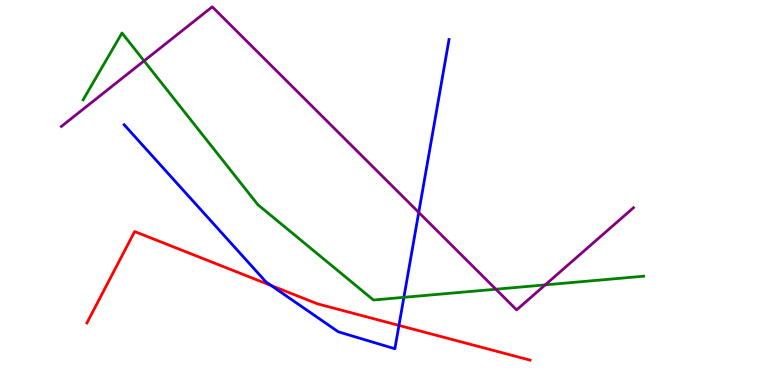[{'lines': ['blue', 'red'], 'intersections': [{'x': 3.5, 'y': 2.58}, {'x': 5.15, 'y': 1.55}]}, {'lines': ['green', 'red'], 'intersections': []}, {'lines': ['purple', 'red'], 'intersections': []}, {'lines': ['blue', 'green'], 'intersections': [{'x': 5.21, 'y': 2.28}]}, {'lines': ['blue', 'purple'], 'intersections': [{'x': 5.4, 'y': 4.48}]}, {'lines': ['green', 'purple'], 'intersections': [{'x': 1.86, 'y': 8.42}, {'x': 6.4, 'y': 2.49}, {'x': 7.04, 'y': 2.6}]}]